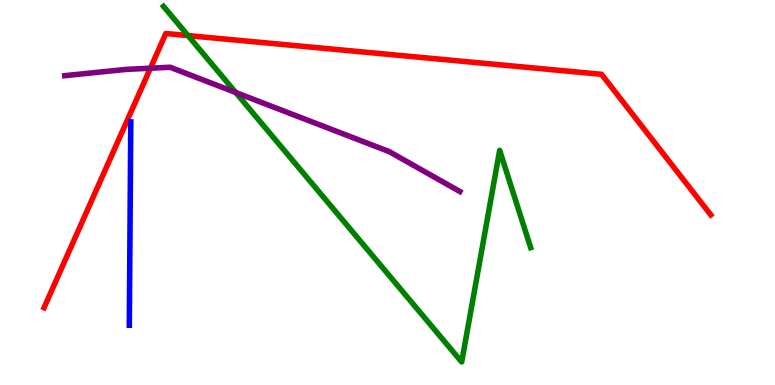[{'lines': ['blue', 'red'], 'intersections': []}, {'lines': ['green', 'red'], 'intersections': [{'x': 2.43, 'y': 9.08}]}, {'lines': ['purple', 'red'], 'intersections': [{'x': 1.94, 'y': 8.23}]}, {'lines': ['blue', 'green'], 'intersections': []}, {'lines': ['blue', 'purple'], 'intersections': []}, {'lines': ['green', 'purple'], 'intersections': [{'x': 3.04, 'y': 7.6}]}]